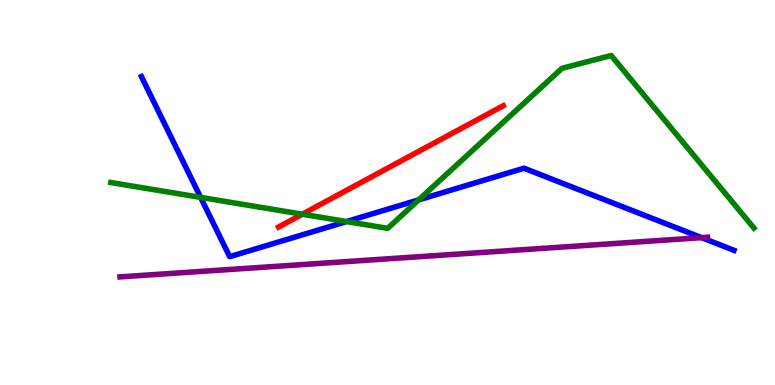[{'lines': ['blue', 'red'], 'intersections': []}, {'lines': ['green', 'red'], 'intersections': [{'x': 3.9, 'y': 4.44}]}, {'lines': ['purple', 'red'], 'intersections': []}, {'lines': ['blue', 'green'], 'intersections': [{'x': 2.59, 'y': 4.87}, {'x': 4.47, 'y': 4.25}, {'x': 5.4, 'y': 4.81}]}, {'lines': ['blue', 'purple'], 'intersections': [{'x': 9.05, 'y': 3.83}]}, {'lines': ['green', 'purple'], 'intersections': []}]